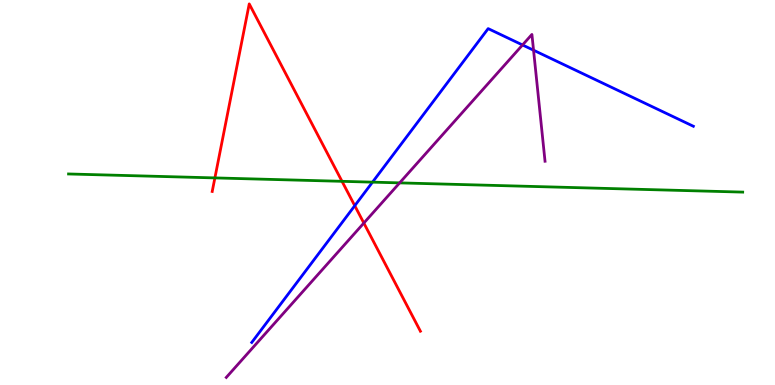[{'lines': ['blue', 'red'], 'intersections': [{'x': 4.58, 'y': 4.66}]}, {'lines': ['green', 'red'], 'intersections': [{'x': 2.77, 'y': 5.38}, {'x': 4.41, 'y': 5.29}]}, {'lines': ['purple', 'red'], 'intersections': [{'x': 4.69, 'y': 4.21}]}, {'lines': ['blue', 'green'], 'intersections': [{'x': 4.81, 'y': 5.27}]}, {'lines': ['blue', 'purple'], 'intersections': [{'x': 6.74, 'y': 8.83}, {'x': 6.88, 'y': 8.7}]}, {'lines': ['green', 'purple'], 'intersections': [{'x': 5.16, 'y': 5.25}]}]